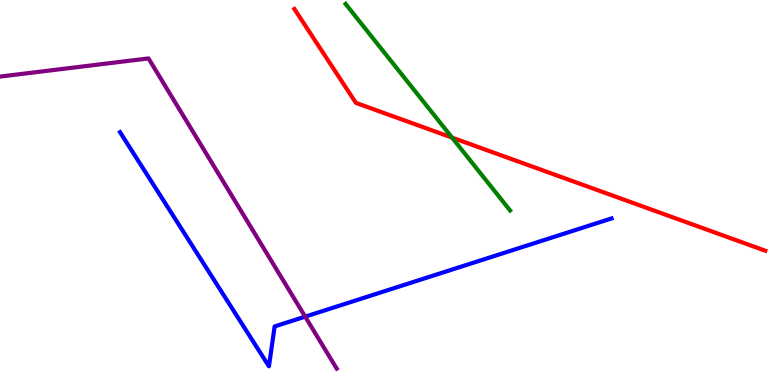[{'lines': ['blue', 'red'], 'intersections': []}, {'lines': ['green', 'red'], 'intersections': [{'x': 5.83, 'y': 6.43}]}, {'lines': ['purple', 'red'], 'intersections': []}, {'lines': ['blue', 'green'], 'intersections': []}, {'lines': ['blue', 'purple'], 'intersections': [{'x': 3.94, 'y': 1.78}]}, {'lines': ['green', 'purple'], 'intersections': []}]